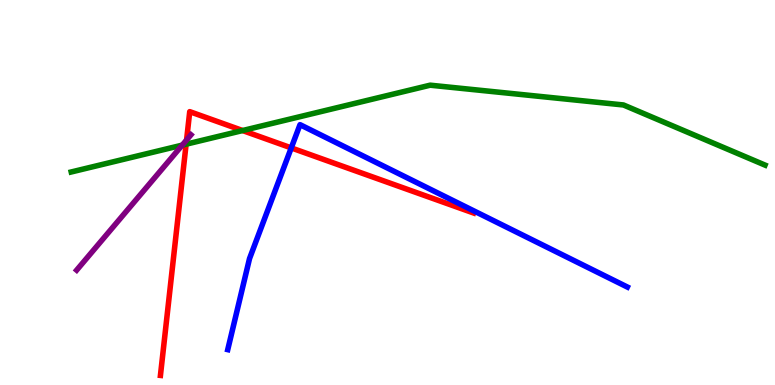[{'lines': ['blue', 'red'], 'intersections': [{'x': 3.76, 'y': 6.16}]}, {'lines': ['green', 'red'], 'intersections': [{'x': 2.4, 'y': 6.25}, {'x': 3.13, 'y': 6.61}]}, {'lines': ['purple', 'red'], 'intersections': [{'x': 2.41, 'y': 6.36}]}, {'lines': ['blue', 'green'], 'intersections': []}, {'lines': ['blue', 'purple'], 'intersections': []}, {'lines': ['green', 'purple'], 'intersections': [{'x': 2.35, 'y': 6.23}]}]